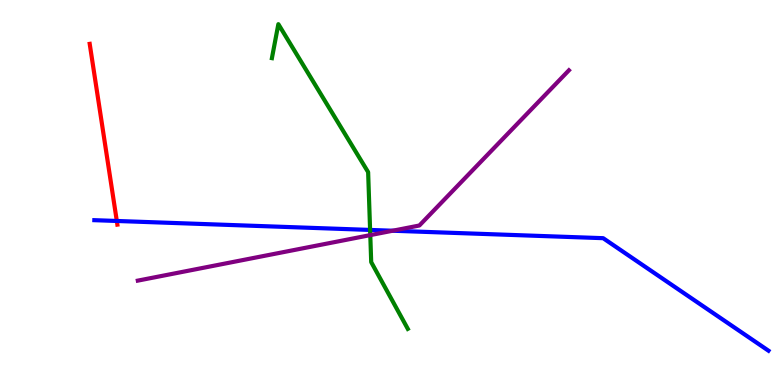[{'lines': ['blue', 'red'], 'intersections': [{'x': 1.51, 'y': 4.26}]}, {'lines': ['green', 'red'], 'intersections': []}, {'lines': ['purple', 'red'], 'intersections': []}, {'lines': ['blue', 'green'], 'intersections': [{'x': 4.78, 'y': 4.03}]}, {'lines': ['blue', 'purple'], 'intersections': [{'x': 5.07, 'y': 4.01}]}, {'lines': ['green', 'purple'], 'intersections': [{'x': 4.78, 'y': 3.89}]}]